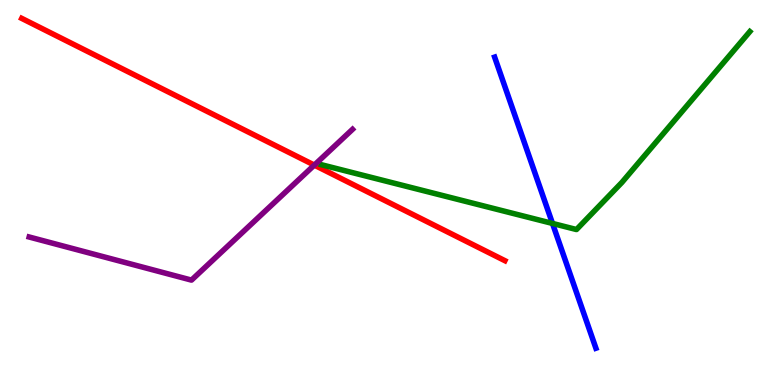[{'lines': ['blue', 'red'], 'intersections': []}, {'lines': ['green', 'red'], 'intersections': []}, {'lines': ['purple', 'red'], 'intersections': [{'x': 4.06, 'y': 5.71}]}, {'lines': ['blue', 'green'], 'intersections': [{'x': 7.13, 'y': 4.2}]}, {'lines': ['blue', 'purple'], 'intersections': []}, {'lines': ['green', 'purple'], 'intersections': []}]